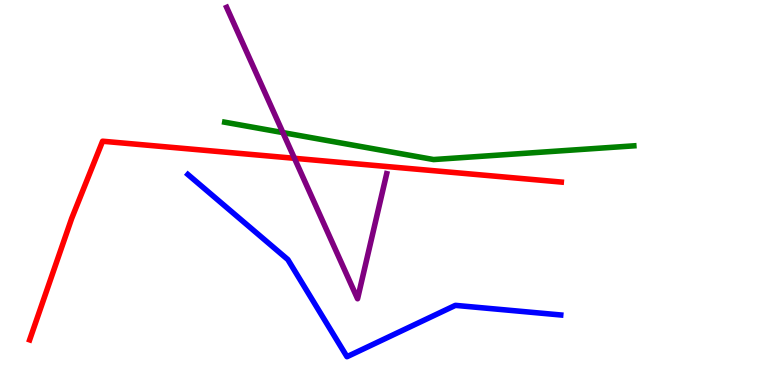[{'lines': ['blue', 'red'], 'intersections': []}, {'lines': ['green', 'red'], 'intersections': []}, {'lines': ['purple', 'red'], 'intersections': [{'x': 3.8, 'y': 5.89}]}, {'lines': ['blue', 'green'], 'intersections': []}, {'lines': ['blue', 'purple'], 'intersections': []}, {'lines': ['green', 'purple'], 'intersections': [{'x': 3.65, 'y': 6.56}]}]